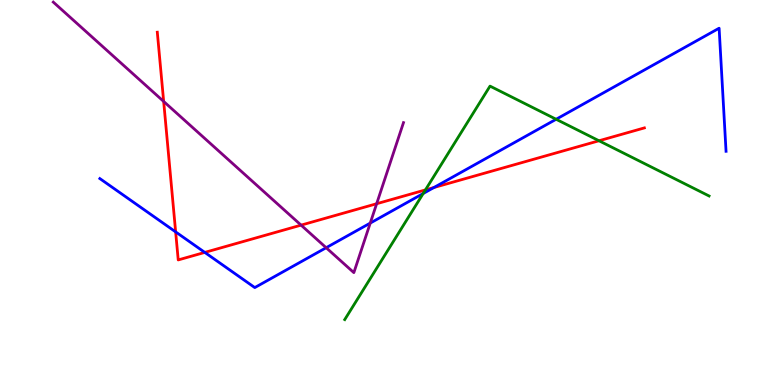[{'lines': ['blue', 'red'], 'intersections': [{'x': 2.27, 'y': 3.98}, {'x': 2.64, 'y': 3.44}, {'x': 5.6, 'y': 5.13}]}, {'lines': ['green', 'red'], 'intersections': [{'x': 5.49, 'y': 5.07}, {'x': 7.73, 'y': 6.34}]}, {'lines': ['purple', 'red'], 'intersections': [{'x': 2.11, 'y': 7.36}, {'x': 3.88, 'y': 4.15}, {'x': 4.86, 'y': 4.71}]}, {'lines': ['blue', 'green'], 'intersections': [{'x': 5.46, 'y': 4.97}, {'x': 7.18, 'y': 6.9}]}, {'lines': ['blue', 'purple'], 'intersections': [{'x': 4.21, 'y': 3.57}, {'x': 4.78, 'y': 4.21}]}, {'lines': ['green', 'purple'], 'intersections': []}]